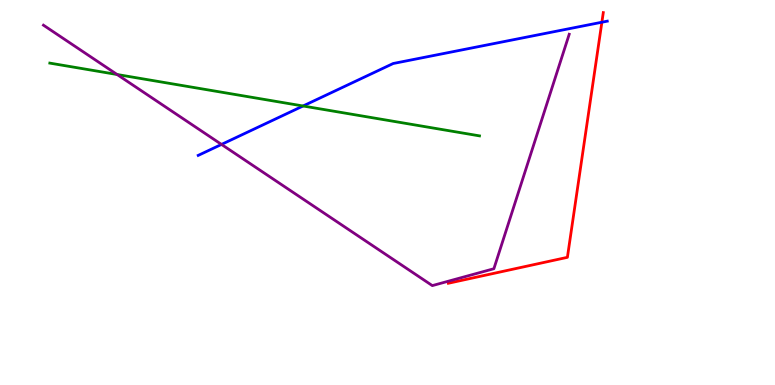[{'lines': ['blue', 'red'], 'intersections': [{'x': 7.77, 'y': 9.42}]}, {'lines': ['green', 'red'], 'intersections': []}, {'lines': ['purple', 'red'], 'intersections': []}, {'lines': ['blue', 'green'], 'intersections': [{'x': 3.91, 'y': 7.25}]}, {'lines': ['blue', 'purple'], 'intersections': [{'x': 2.86, 'y': 6.25}]}, {'lines': ['green', 'purple'], 'intersections': [{'x': 1.51, 'y': 8.07}]}]